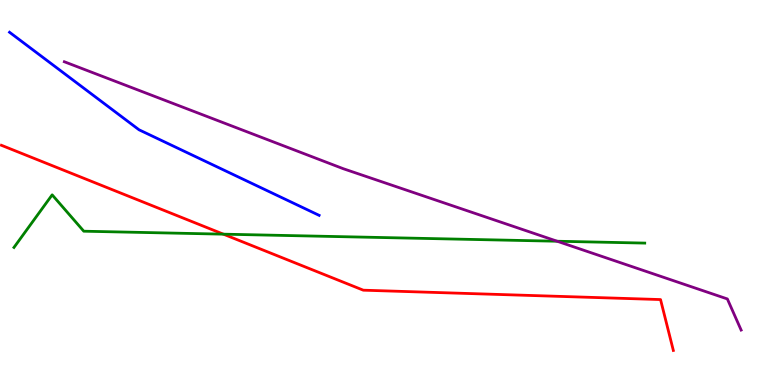[{'lines': ['blue', 'red'], 'intersections': []}, {'lines': ['green', 'red'], 'intersections': [{'x': 2.88, 'y': 3.92}]}, {'lines': ['purple', 'red'], 'intersections': []}, {'lines': ['blue', 'green'], 'intersections': []}, {'lines': ['blue', 'purple'], 'intersections': []}, {'lines': ['green', 'purple'], 'intersections': [{'x': 7.19, 'y': 3.73}]}]